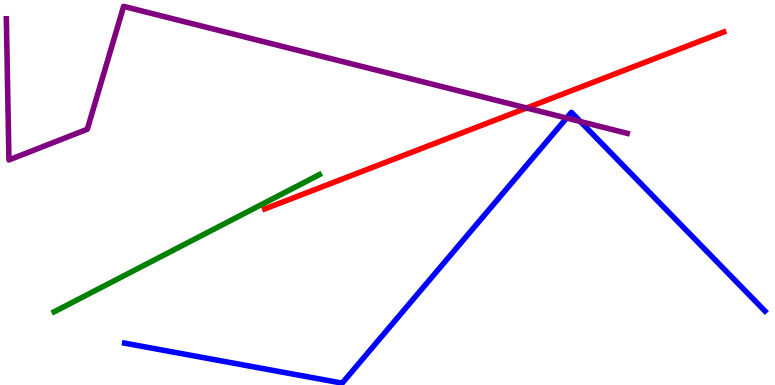[{'lines': ['blue', 'red'], 'intersections': []}, {'lines': ['green', 'red'], 'intersections': []}, {'lines': ['purple', 'red'], 'intersections': [{'x': 6.8, 'y': 7.2}]}, {'lines': ['blue', 'green'], 'intersections': []}, {'lines': ['blue', 'purple'], 'intersections': [{'x': 7.31, 'y': 6.93}, {'x': 7.49, 'y': 6.84}]}, {'lines': ['green', 'purple'], 'intersections': []}]